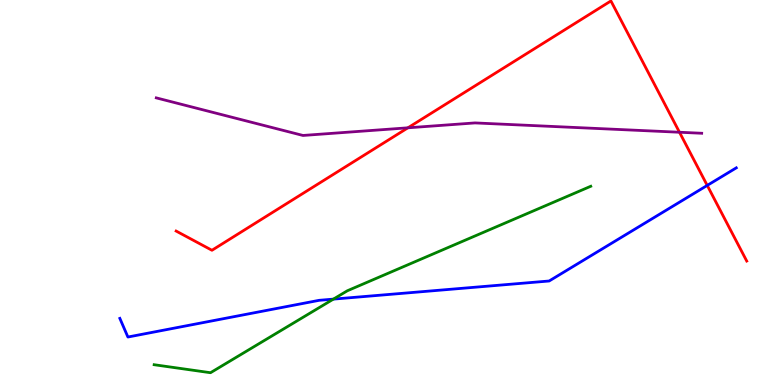[{'lines': ['blue', 'red'], 'intersections': [{'x': 9.13, 'y': 5.18}]}, {'lines': ['green', 'red'], 'intersections': []}, {'lines': ['purple', 'red'], 'intersections': [{'x': 5.26, 'y': 6.68}, {'x': 8.77, 'y': 6.57}]}, {'lines': ['blue', 'green'], 'intersections': [{'x': 4.3, 'y': 2.23}]}, {'lines': ['blue', 'purple'], 'intersections': []}, {'lines': ['green', 'purple'], 'intersections': []}]